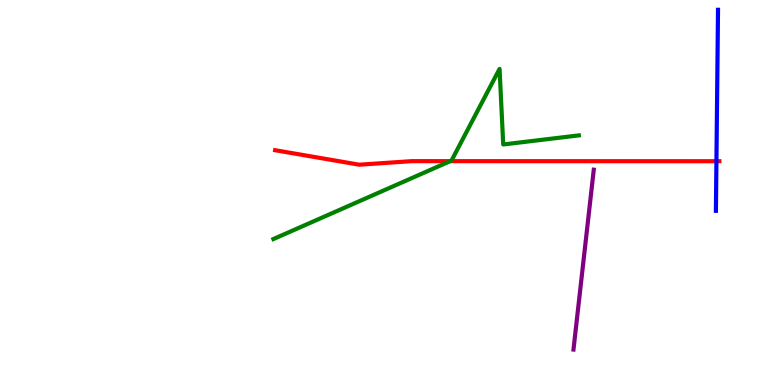[{'lines': ['blue', 'red'], 'intersections': [{'x': 9.24, 'y': 5.81}]}, {'lines': ['green', 'red'], 'intersections': [{'x': 5.81, 'y': 5.81}]}, {'lines': ['purple', 'red'], 'intersections': []}, {'lines': ['blue', 'green'], 'intersections': []}, {'lines': ['blue', 'purple'], 'intersections': []}, {'lines': ['green', 'purple'], 'intersections': []}]